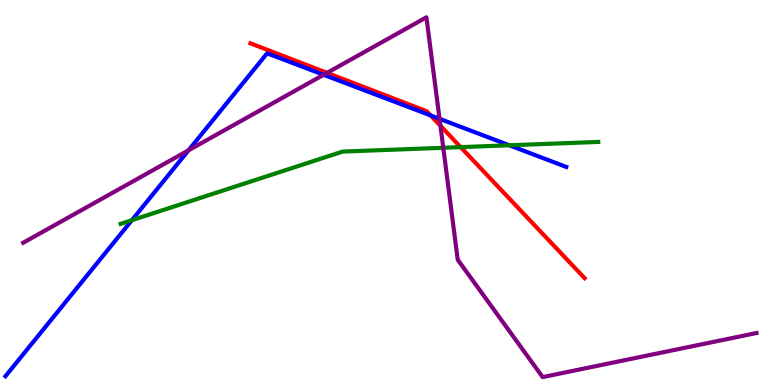[{'lines': ['blue', 'red'], 'intersections': [{'x': 5.56, 'y': 7.0}]}, {'lines': ['green', 'red'], 'intersections': [{'x': 5.94, 'y': 6.18}]}, {'lines': ['purple', 'red'], 'intersections': [{'x': 4.22, 'y': 8.11}, {'x': 5.68, 'y': 6.73}]}, {'lines': ['blue', 'green'], 'intersections': [{'x': 1.7, 'y': 4.28}, {'x': 6.57, 'y': 6.23}]}, {'lines': ['blue', 'purple'], 'intersections': [{'x': 2.43, 'y': 6.1}, {'x': 4.18, 'y': 8.06}, {'x': 5.67, 'y': 6.91}]}, {'lines': ['green', 'purple'], 'intersections': [{'x': 5.72, 'y': 6.16}]}]